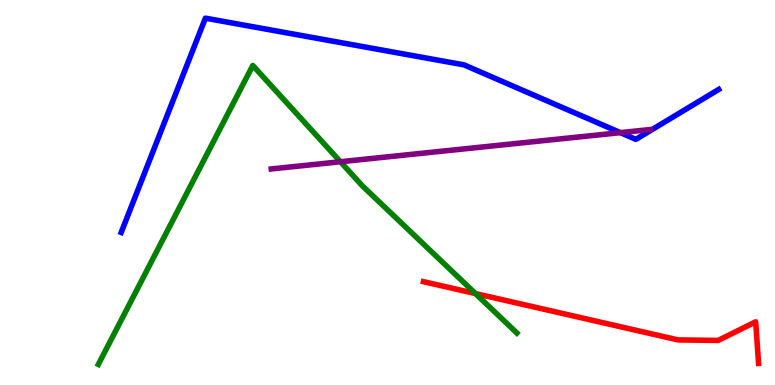[{'lines': ['blue', 'red'], 'intersections': []}, {'lines': ['green', 'red'], 'intersections': [{'x': 6.14, 'y': 2.37}]}, {'lines': ['purple', 'red'], 'intersections': []}, {'lines': ['blue', 'green'], 'intersections': []}, {'lines': ['blue', 'purple'], 'intersections': [{'x': 8.0, 'y': 6.55}]}, {'lines': ['green', 'purple'], 'intersections': [{'x': 4.39, 'y': 5.8}]}]